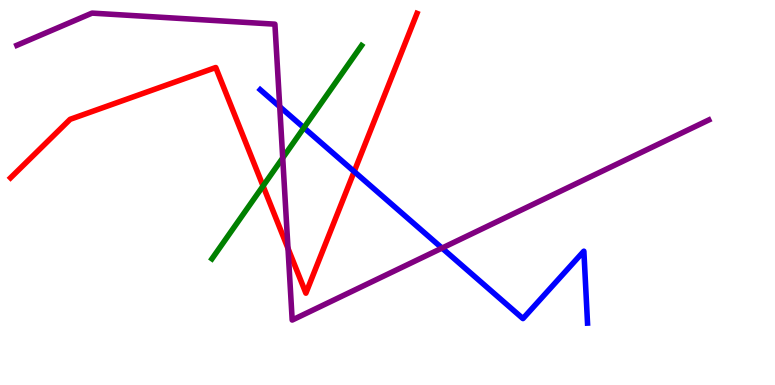[{'lines': ['blue', 'red'], 'intersections': [{'x': 4.57, 'y': 5.54}]}, {'lines': ['green', 'red'], 'intersections': [{'x': 3.39, 'y': 5.17}]}, {'lines': ['purple', 'red'], 'intersections': [{'x': 3.72, 'y': 3.55}]}, {'lines': ['blue', 'green'], 'intersections': [{'x': 3.92, 'y': 6.68}]}, {'lines': ['blue', 'purple'], 'intersections': [{'x': 3.61, 'y': 7.23}, {'x': 5.7, 'y': 3.56}]}, {'lines': ['green', 'purple'], 'intersections': [{'x': 3.65, 'y': 5.9}]}]